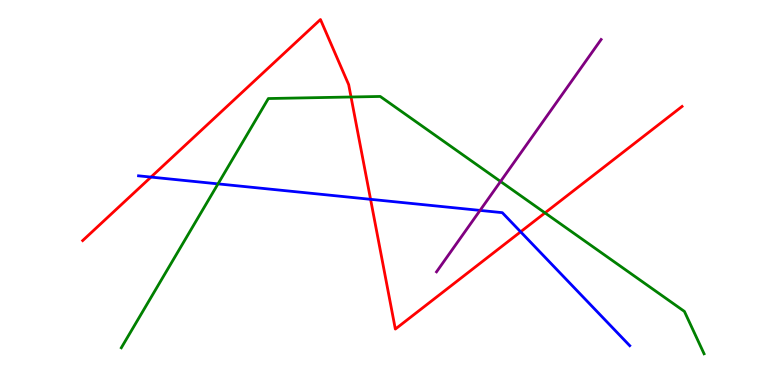[{'lines': ['blue', 'red'], 'intersections': [{'x': 1.95, 'y': 5.4}, {'x': 4.78, 'y': 4.82}, {'x': 6.72, 'y': 3.98}]}, {'lines': ['green', 'red'], 'intersections': [{'x': 4.53, 'y': 7.48}, {'x': 7.03, 'y': 4.47}]}, {'lines': ['purple', 'red'], 'intersections': []}, {'lines': ['blue', 'green'], 'intersections': [{'x': 2.81, 'y': 5.22}]}, {'lines': ['blue', 'purple'], 'intersections': [{'x': 6.19, 'y': 4.54}]}, {'lines': ['green', 'purple'], 'intersections': [{'x': 6.46, 'y': 5.29}]}]